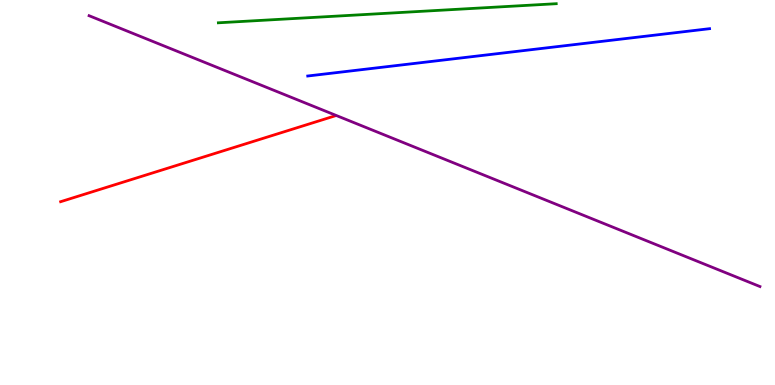[{'lines': ['blue', 'red'], 'intersections': []}, {'lines': ['green', 'red'], 'intersections': []}, {'lines': ['purple', 'red'], 'intersections': []}, {'lines': ['blue', 'green'], 'intersections': []}, {'lines': ['blue', 'purple'], 'intersections': []}, {'lines': ['green', 'purple'], 'intersections': []}]